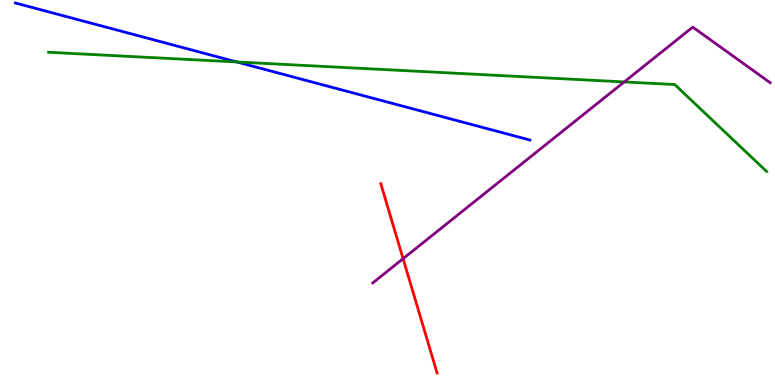[{'lines': ['blue', 'red'], 'intersections': []}, {'lines': ['green', 'red'], 'intersections': []}, {'lines': ['purple', 'red'], 'intersections': [{'x': 5.2, 'y': 3.28}]}, {'lines': ['blue', 'green'], 'intersections': [{'x': 3.06, 'y': 8.39}]}, {'lines': ['blue', 'purple'], 'intersections': []}, {'lines': ['green', 'purple'], 'intersections': [{'x': 8.05, 'y': 7.87}]}]